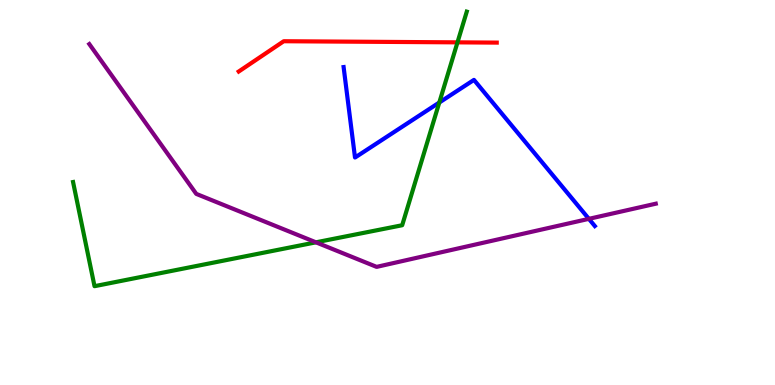[{'lines': ['blue', 'red'], 'intersections': []}, {'lines': ['green', 'red'], 'intersections': [{'x': 5.9, 'y': 8.9}]}, {'lines': ['purple', 'red'], 'intersections': []}, {'lines': ['blue', 'green'], 'intersections': [{'x': 5.67, 'y': 7.34}]}, {'lines': ['blue', 'purple'], 'intersections': [{'x': 7.6, 'y': 4.32}]}, {'lines': ['green', 'purple'], 'intersections': [{'x': 4.08, 'y': 3.71}]}]